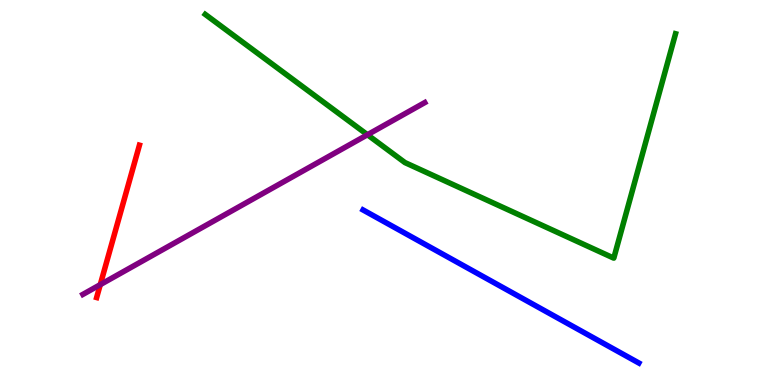[{'lines': ['blue', 'red'], 'intersections': []}, {'lines': ['green', 'red'], 'intersections': []}, {'lines': ['purple', 'red'], 'intersections': [{'x': 1.29, 'y': 2.61}]}, {'lines': ['blue', 'green'], 'intersections': []}, {'lines': ['blue', 'purple'], 'intersections': []}, {'lines': ['green', 'purple'], 'intersections': [{'x': 4.74, 'y': 6.5}]}]